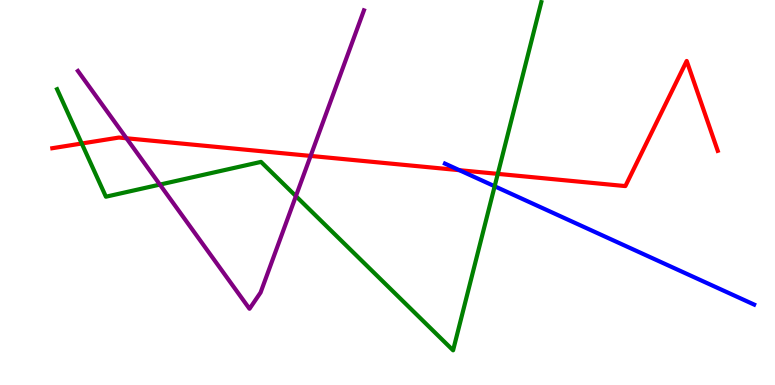[{'lines': ['blue', 'red'], 'intersections': [{'x': 5.93, 'y': 5.58}]}, {'lines': ['green', 'red'], 'intersections': [{'x': 1.05, 'y': 6.27}, {'x': 6.42, 'y': 5.48}]}, {'lines': ['purple', 'red'], 'intersections': [{'x': 1.63, 'y': 6.41}, {'x': 4.01, 'y': 5.95}]}, {'lines': ['blue', 'green'], 'intersections': [{'x': 6.38, 'y': 5.16}]}, {'lines': ['blue', 'purple'], 'intersections': []}, {'lines': ['green', 'purple'], 'intersections': [{'x': 2.06, 'y': 5.21}, {'x': 3.82, 'y': 4.91}]}]